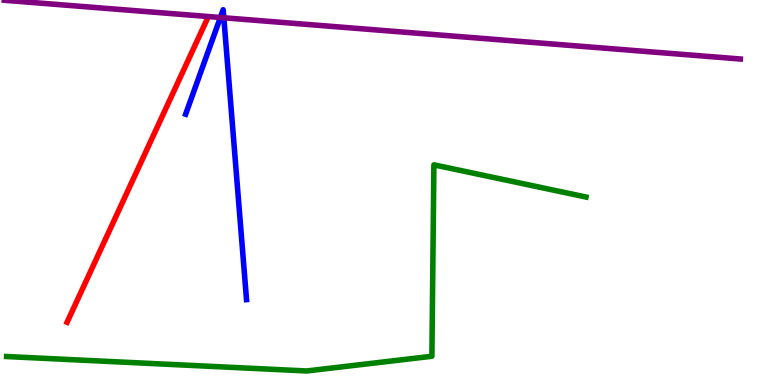[{'lines': ['blue', 'red'], 'intersections': []}, {'lines': ['green', 'red'], 'intersections': []}, {'lines': ['purple', 'red'], 'intersections': []}, {'lines': ['blue', 'green'], 'intersections': []}, {'lines': ['blue', 'purple'], 'intersections': [{'x': 2.84, 'y': 9.55}, {'x': 2.89, 'y': 9.54}]}, {'lines': ['green', 'purple'], 'intersections': []}]